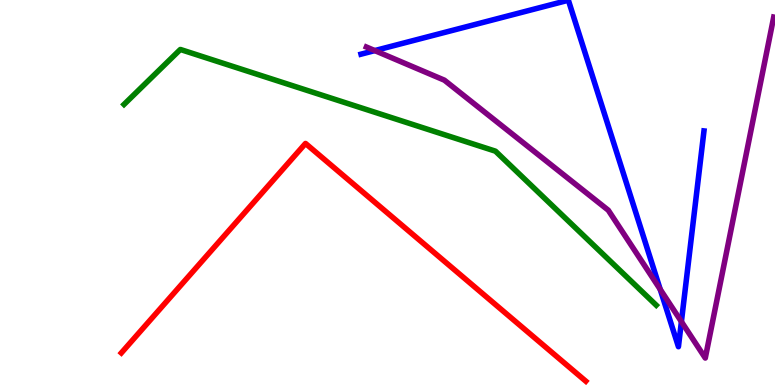[{'lines': ['blue', 'red'], 'intersections': []}, {'lines': ['green', 'red'], 'intersections': []}, {'lines': ['purple', 'red'], 'intersections': []}, {'lines': ['blue', 'green'], 'intersections': []}, {'lines': ['blue', 'purple'], 'intersections': [{'x': 4.84, 'y': 8.69}, {'x': 8.52, 'y': 2.48}, {'x': 8.79, 'y': 1.65}]}, {'lines': ['green', 'purple'], 'intersections': []}]